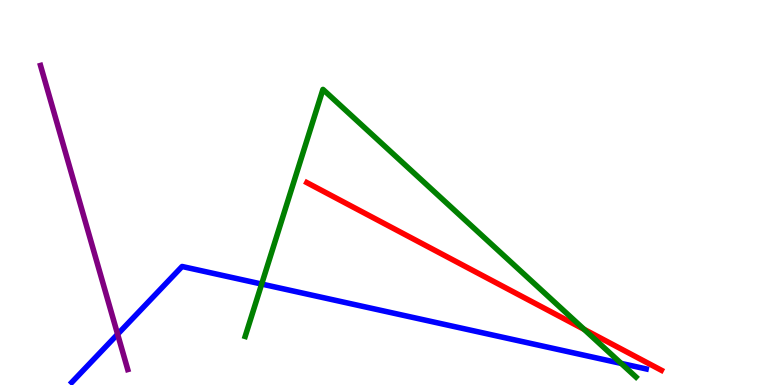[{'lines': ['blue', 'red'], 'intersections': []}, {'lines': ['green', 'red'], 'intersections': [{'x': 7.54, 'y': 1.45}]}, {'lines': ['purple', 'red'], 'intersections': []}, {'lines': ['blue', 'green'], 'intersections': [{'x': 3.38, 'y': 2.62}, {'x': 8.01, 'y': 0.561}]}, {'lines': ['blue', 'purple'], 'intersections': [{'x': 1.52, 'y': 1.32}]}, {'lines': ['green', 'purple'], 'intersections': []}]